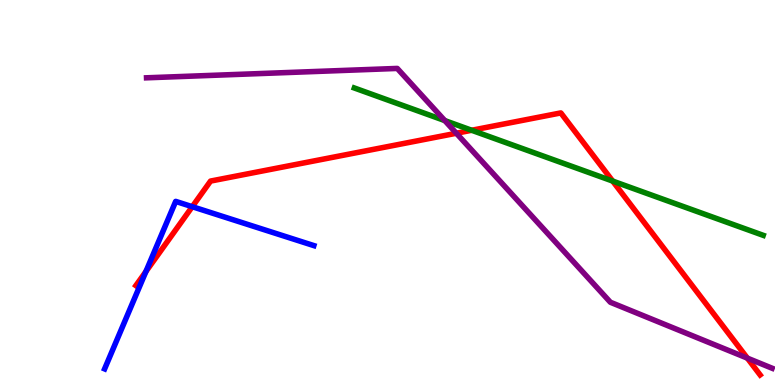[{'lines': ['blue', 'red'], 'intersections': [{'x': 1.88, 'y': 2.95}, {'x': 2.48, 'y': 4.63}]}, {'lines': ['green', 'red'], 'intersections': [{'x': 6.09, 'y': 6.62}, {'x': 7.91, 'y': 5.3}]}, {'lines': ['purple', 'red'], 'intersections': [{'x': 5.89, 'y': 6.54}, {'x': 9.64, 'y': 0.698}]}, {'lines': ['blue', 'green'], 'intersections': []}, {'lines': ['blue', 'purple'], 'intersections': []}, {'lines': ['green', 'purple'], 'intersections': [{'x': 5.74, 'y': 6.87}]}]